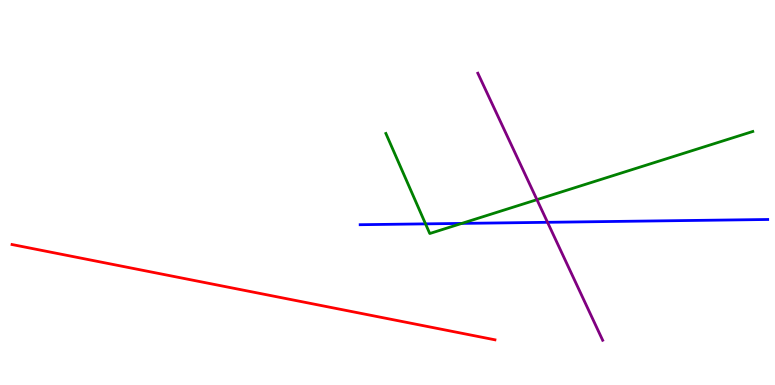[{'lines': ['blue', 'red'], 'intersections': []}, {'lines': ['green', 'red'], 'intersections': []}, {'lines': ['purple', 'red'], 'intersections': []}, {'lines': ['blue', 'green'], 'intersections': [{'x': 5.49, 'y': 4.19}, {'x': 5.96, 'y': 4.2}]}, {'lines': ['blue', 'purple'], 'intersections': [{'x': 7.06, 'y': 4.23}]}, {'lines': ['green', 'purple'], 'intersections': [{'x': 6.93, 'y': 4.81}]}]